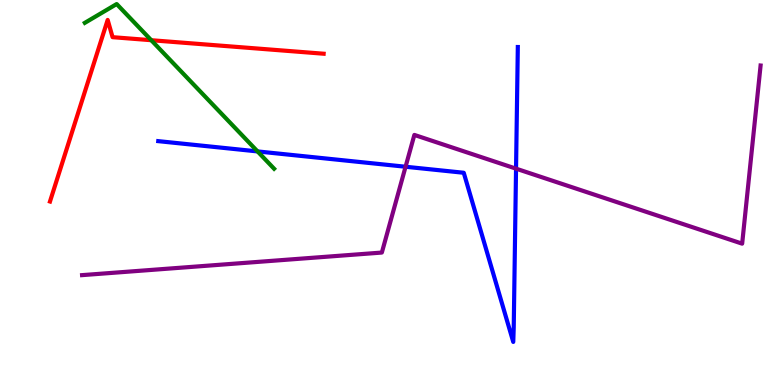[{'lines': ['blue', 'red'], 'intersections': []}, {'lines': ['green', 'red'], 'intersections': [{'x': 1.95, 'y': 8.96}]}, {'lines': ['purple', 'red'], 'intersections': []}, {'lines': ['blue', 'green'], 'intersections': [{'x': 3.32, 'y': 6.07}]}, {'lines': ['blue', 'purple'], 'intersections': [{'x': 5.23, 'y': 5.67}, {'x': 6.66, 'y': 5.62}]}, {'lines': ['green', 'purple'], 'intersections': []}]